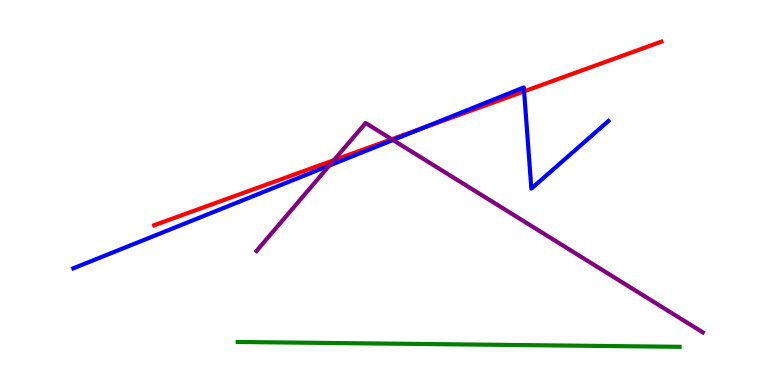[{'lines': ['blue', 'red'], 'intersections': [{'x': 5.46, 'y': 6.68}, {'x': 6.76, 'y': 7.63}]}, {'lines': ['green', 'red'], 'intersections': []}, {'lines': ['purple', 'red'], 'intersections': [{'x': 4.31, 'y': 5.84}, {'x': 5.05, 'y': 6.38}]}, {'lines': ['blue', 'green'], 'intersections': []}, {'lines': ['blue', 'purple'], 'intersections': [{'x': 4.25, 'y': 5.7}, {'x': 5.07, 'y': 6.36}]}, {'lines': ['green', 'purple'], 'intersections': []}]